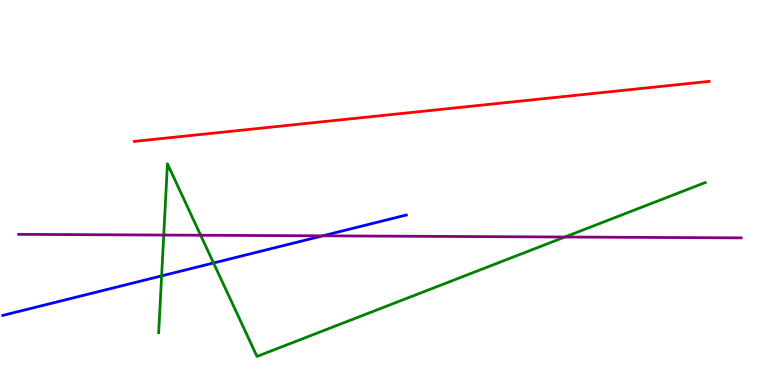[{'lines': ['blue', 'red'], 'intersections': []}, {'lines': ['green', 'red'], 'intersections': []}, {'lines': ['purple', 'red'], 'intersections': []}, {'lines': ['blue', 'green'], 'intersections': [{'x': 2.09, 'y': 2.83}, {'x': 2.76, 'y': 3.17}]}, {'lines': ['blue', 'purple'], 'intersections': [{'x': 4.16, 'y': 3.87}]}, {'lines': ['green', 'purple'], 'intersections': [{'x': 2.11, 'y': 3.89}, {'x': 2.59, 'y': 3.89}, {'x': 7.29, 'y': 3.84}]}]